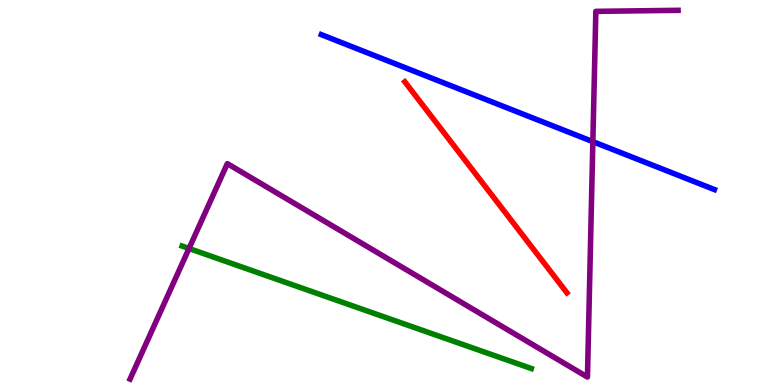[{'lines': ['blue', 'red'], 'intersections': []}, {'lines': ['green', 'red'], 'intersections': []}, {'lines': ['purple', 'red'], 'intersections': []}, {'lines': ['blue', 'green'], 'intersections': []}, {'lines': ['blue', 'purple'], 'intersections': [{'x': 7.65, 'y': 6.32}]}, {'lines': ['green', 'purple'], 'intersections': [{'x': 2.44, 'y': 3.55}]}]